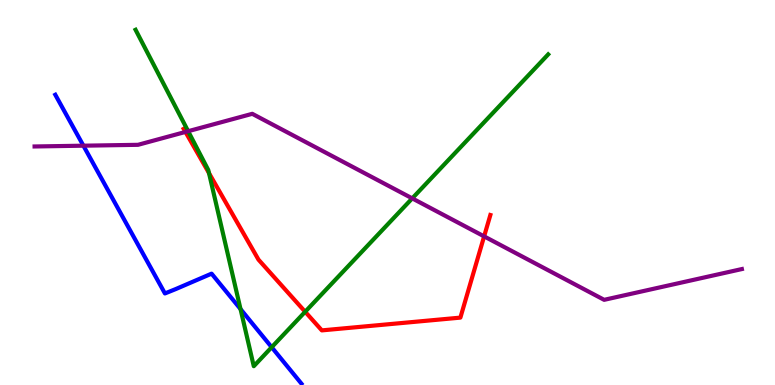[{'lines': ['blue', 'red'], 'intersections': []}, {'lines': ['green', 'red'], 'intersections': [{'x': 2.7, 'y': 5.5}, {'x': 3.94, 'y': 1.9}]}, {'lines': ['purple', 'red'], 'intersections': [{'x': 2.39, 'y': 6.57}, {'x': 6.25, 'y': 3.86}]}, {'lines': ['blue', 'green'], 'intersections': [{'x': 3.1, 'y': 1.97}, {'x': 3.51, 'y': 0.981}]}, {'lines': ['blue', 'purple'], 'intersections': [{'x': 1.08, 'y': 6.22}]}, {'lines': ['green', 'purple'], 'intersections': [{'x': 2.43, 'y': 6.59}, {'x': 5.32, 'y': 4.85}]}]